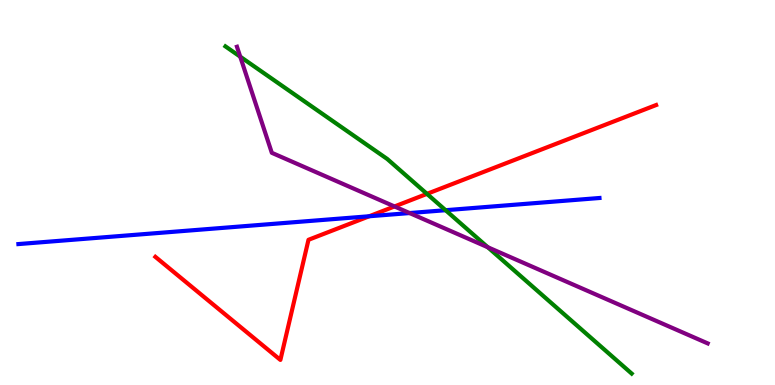[{'lines': ['blue', 'red'], 'intersections': [{'x': 4.76, 'y': 4.38}]}, {'lines': ['green', 'red'], 'intersections': [{'x': 5.51, 'y': 4.96}]}, {'lines': ['purple', 'red'], 'intersections': [{'x': 5.09, 'y': 4.64}]}, {'lines': ['blue', 'green'], 'intersections': [{'x': 5.75, 'y': 4.54}]}, {'lines': ['blue', 'purple'], 'intersections': [{'x': 5.29, 'y': 4.47}]}, {'lines': ['green', 'purple'], 'intersections': [{'x': 3.1, 'y': 8.53}, {'x': 6.29, 'y': 3.58}]}]